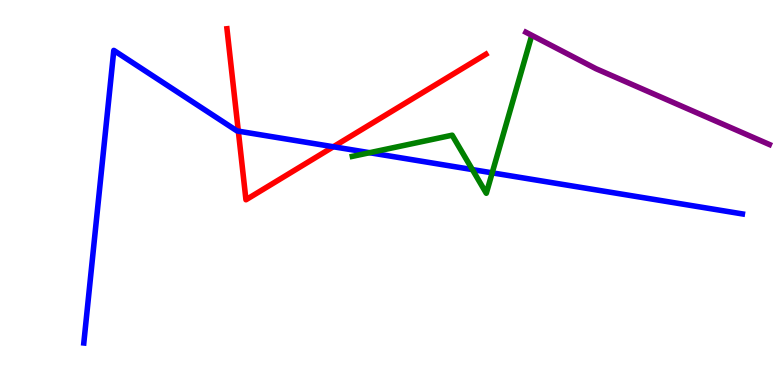[{'lines': ['blue', 'red'], 'intersections': [{'x': 3.08, 'y': 6.59}, {'x': 4.3, 'y': 6.19}]}, {'lines': ['green', 'red'], 'intersections': []}, {'lines': ['purple', 'red'], 'intersections': []}, {'lines': ['blue', 'green'], 'intersections': [{'x': 4.77, 'y': 6.03}, {'x': 6.1, 'y': 5.6}, {'x': 6.35, 'y': 5.51}]}, {'lines': ['blue', 'purple'], 'intersections': []}, {'lines': ['green', 'purple'], 'intersections': []}]